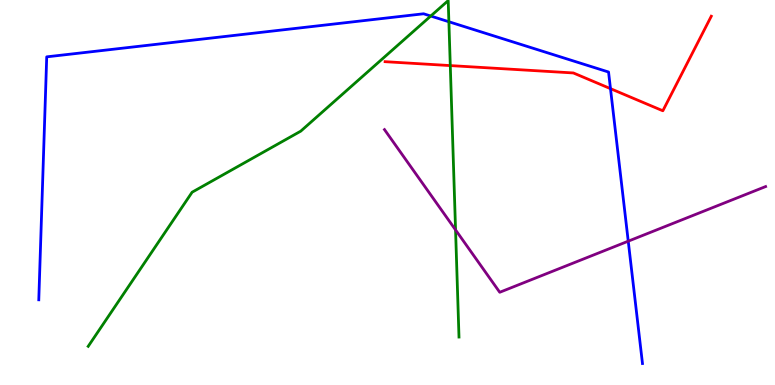[{'lines': ['blue', 'red'], 'intersections': [{'x': 7.88, 'y': 7.7}]}, {'lines': ['green', 'red'], 'intersections': [{'x': 5.81, 'y': 8.3}]}, {'lines': ['purple', 'red'], 'intersections': []}, {'lines': ['blue', 'green'], 'intersections': [{'x': 5.56, 'y': 9.58}, {'x': 5.79, 'y': 9.44}]}, {'lines': ['blue', 'purple'], 'intersections': [{'x': 8.11, 'y': 3.74}]}, {'lines': ['green', 'purple'], 'intersections': [{'x': 5.88, 'y': 4.03}]}]